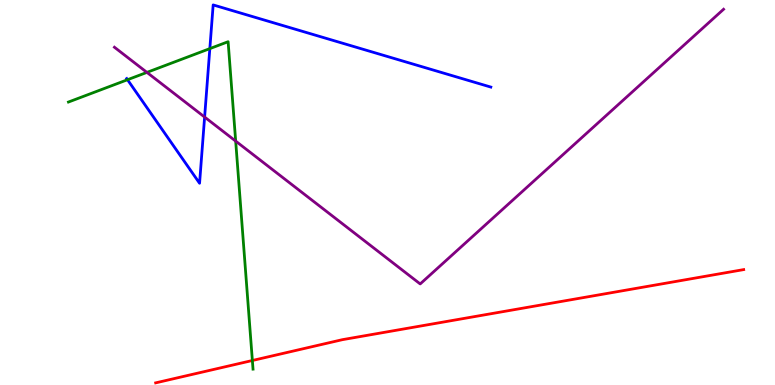[{'lines': ['blue', 'red'], 'intersections': []}, {'lines': ['green', 'red'], 'intersections': [{'x': 3.26, 'y': 0.636}]}, {'lines': ['purple', 'red'], 'intersections': []}, {'lines': ['blue', 'green'], 'intersections': [{'x': 1.65, 'y': 7.93}, {'x': 2.71, 'y': 8.74}]}, {'lines': ['blue', 'purple'], 'intersections': [{'x': 2.64, 'y': 6.96}]}, {'lines': ['green', 'purple'], 'intersections': [{'x': 1.9, 'y': 8.12}, {'x': 3.04, 'y': 6.34}]}]